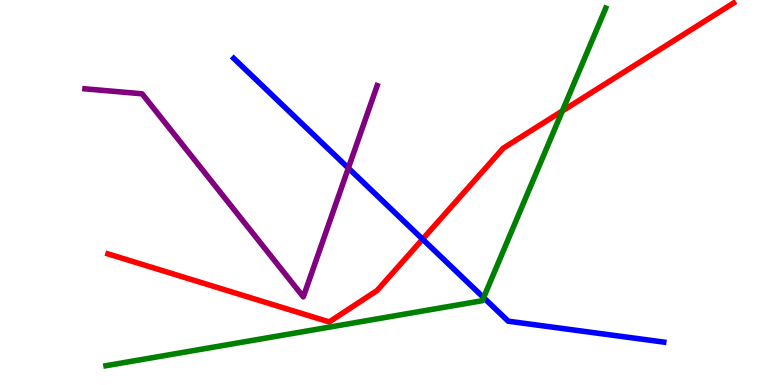[{'lines': ['blue', 'red'], 'intersections': [{'x': 5.45, 'y': 3.79}]}, {'lines': ['green', 'red'], 'intersections': [{'x': 7.26, 'y': 7.12}]}, {'lines': ['purple', 'red'], 'intersections': []}, {'lines': ['blue', 'green'], 'intersections': [{'x': 6.24, 'y': 2.27}]}, {'lines': ['blue', 'purple'], 'intersections': [{'x': 4.49, 'y': 5.63}]}, {'lines': ['green', 'purple'], 'intersections': []}]